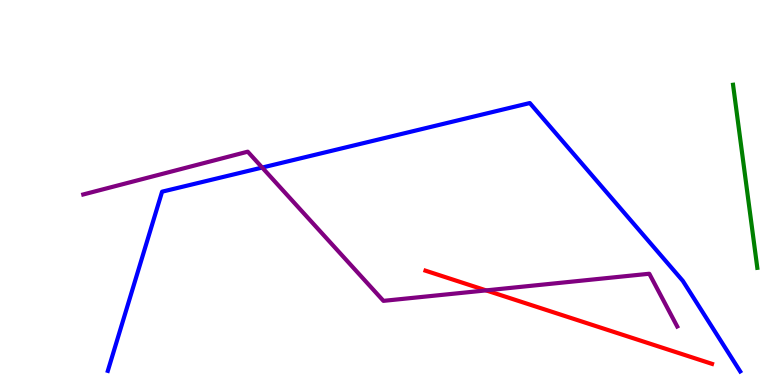[{'lines': ['blue', 'red'], 'intersections': []}, {'lines': ['green', 'red'], 'intersections': []}, {'lines': ['purple', 'red'], 'intersections': [{'x': 6.27, 'y': 2.46}]}, {'lines': ['blue', 'green'], 'intersections': []}, {'lines': ['blue', 'purple'], 'intersections': [{'x': 3.38, 'y': 5.65}]}, {'lines': ['green', 'purple'], 'intersections': []}]